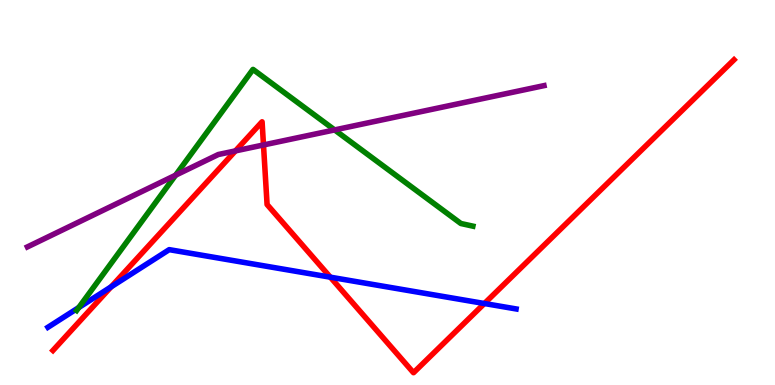[{'lines': ['blue', 'red'], 'intersections': [{'x': 1.43, 'y': 2.55}, {'x': 4.26, 'y': 2.8}, {'x': 6.25, 'y': 2.12}]}, {'lines': ['green', 'red'], 'intersections': []}, {'lines': ['purple', 'red'], 'intersections': [{'x': 3.04, 'y': 6.08}, {'x': 3.4, 'y': 6.23}]}, {'lines': ['blue', 'green'], 'intersections': [{'x': 1.02, 'y': 2.01}]}, {'lines': ['blue', 'purple'], 'intersections': []}, {'lines': ['green', 'purple'], 'intersections': [{'x': 2.27, 'y': 5.45}, {'x': 4.32, 'y': 6.63}]}]